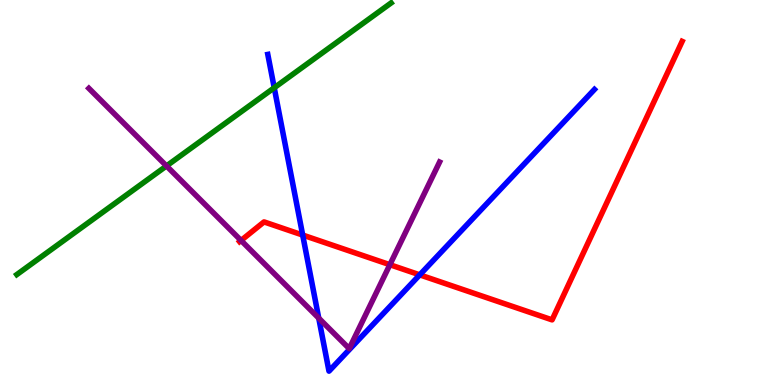[{'lines': ['blue', 'red'], 'intersections': [{'x': 3.91, 'y': 3.89}, {'x': 5.42, 'y': 2.86}]}, {'lines': ['green', 'red'], 'intersections': []}, {'lines': ['purple', 'red'], 'intersections': [{'x': 3.11, 'y': 3.75}, {'x': 5.03, 'y': 3.12}]}, {'lines': ['blue', 'green'], 'intersections': [{'x': 3.54, 'y': 7.72}]}, {'lines': ['blue', 'purple'], 'intersections': [{'x': 4.11, 'y': 1.74}]}, {'lines': ['green', 'purple'], 'intersections': [{'x': 2.15, 'y': 5.69}]}]